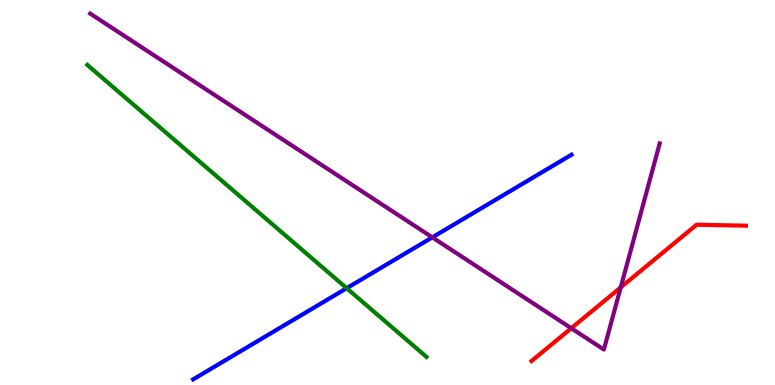[{'lines': ['blue', 'red'], 'intersections': []}, {'lines': ['green', 'red'], 'intersections': []}, {'lines': ['purple', 'red'], 'intersections': [{'x': 7.37, 'y': 1.47}, {'x': 8.01, 'y': 2.53}]}, {'lines': ['blue', 'green'], 'intersections': [{'x': 4.47, 'y': 2.51}]}, {'lines': ['blue', 'purple'], 'intersections': [{'x': 5.58, 'y': 3.83}]}, {'lines': ['green', 'purple'], 'intersections': []}]